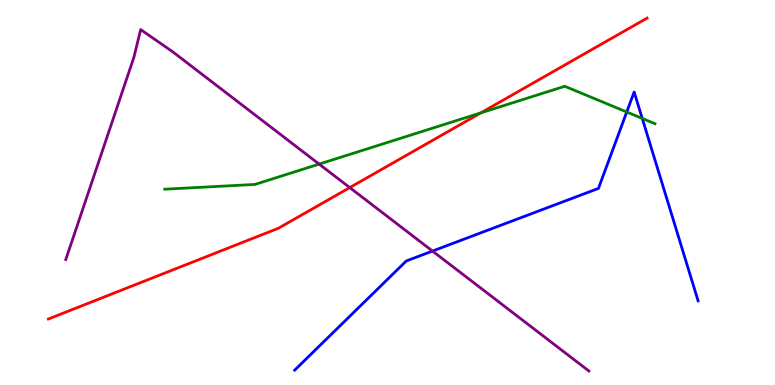[{'lines': ['blue', 'red'], 'intersections': []}, {'lines': ['green', 'red'], 'intersections': [{'x': 6.2, 'y': 7.07}]}, {'lines': ['purple', 'red'], 'intersections': [{'x': 4.51, 'y': 5.13}]}, {'lines': ['blue', 'green'], 'intersections': [{'x': 8.09, 'y': 7.09}, {'x': 8.29, 'y': 6.92}]}, {'lines': ['blue', 'purple'], 'intersections': [{'x': 5.58, 'y': 3.48}]}, {'lines': ['green', 'purple'], 'intersections': [{'x': 4.12, 'y': 5.74}]}]